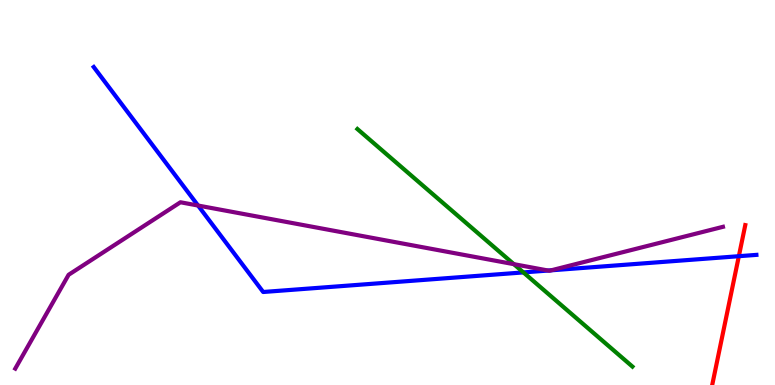[{'lines': ['blue', 'red'], 'intersections': [{'x': 9.53, 'y': 3.35}]}, {'lines': ['green', 'red'], 'intersections': []}, {'lines': ['purple', 'red'], 'intersections': []}, {'lines': ['blue', 'green'], 'intersections': [{'x': 6.75, 'y': 2.92}]}, {'lines': ['blue', 'purple'], 'intersections': [{'x': 2.56, 'y': 4.66}, {'x': 7.07, 'y': 2.97}, {'x': 7.11, 'y': 2.98}]}, {'lines': ['green', 'purple'], 'intersections': [{'x': 6.63, 'y': 3.14}]}]